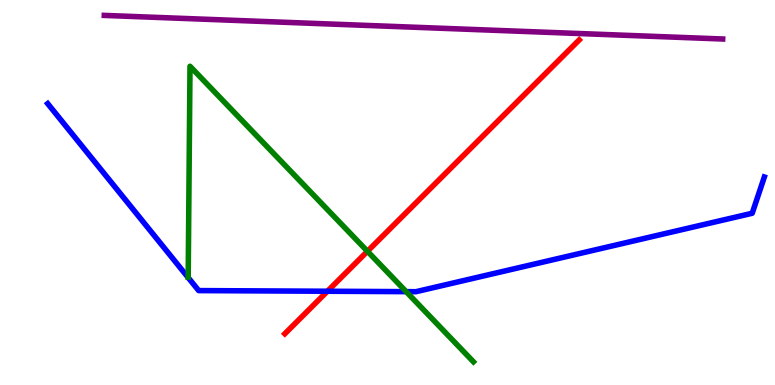[{'lines': ['blue', 'red'], 'intersections': [{'x': 4.22, 'y': 2.44}]}, {'lines': ['green', 'red'], 'intersections': [{'x': 4.74, 'y': 3.47}]}, {'lines': ['purple', 'red'], 'intersections': []}, {'lines': ['blue', 'green'], 'intersections': [{'x': 5.24, 'y': 2.42}]}, {'lines': ['blue', 'purple'], 'intersections': []}, {'lines': ['green', 'purple'], 'intersections': []}]